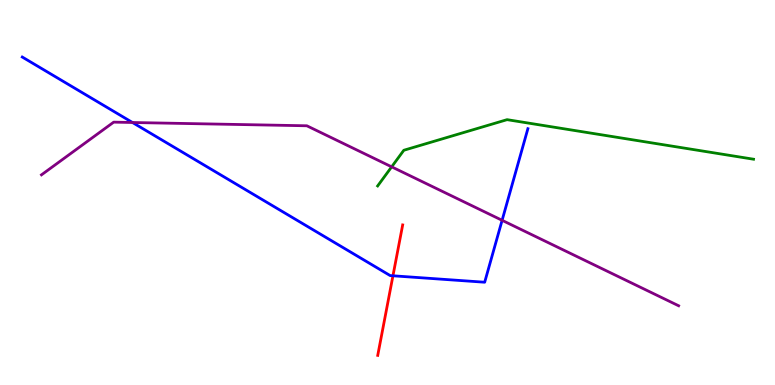[{'lines': ['blue', 'red'], 'intersections': [{'x': 5.07, 'y': 2.84}]}, {'lines': ['green', 'red'], 'intersections': []}, {'lines': ['purple', 'red'], 'intersections': []}, {'lines': ['blue', 'green'], 'intersections': []}, {'lines': ['blue', 'purple'], 'intersections': [{'x': 1.71, 'y': 6.82}, {'x': 6.48, 'y': 4.28}]}, {'lines': ['green', 'purple'], 'intersections': [{'x': 5.05, 'y': 5.67}]}]